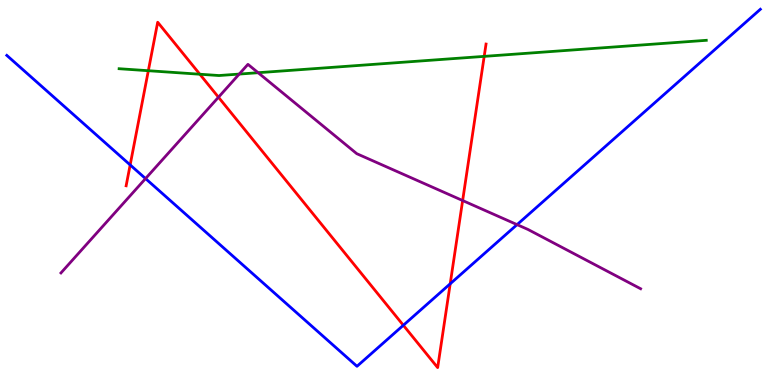[{'lines': ['blue', 'red'], 'intersections': [{'x': 1.68, 'y': 5.72}, {'x': 5.2, 'y': 1.55}, {'x': 5.81, 'y': 2.63}]}, {'lines': ['green', 'red'], 'intersections': [{'x': 1.91, 'y': 8.16}, {'x': 2.58, 'y': 8.07}, {'x': 6.25, 'y': 8.54}]}, {'lines': ['purple', 'red'], 'intersections': [{'x': 2.82, 'y': 7.47}, {'x': 5.97, 'y': 4.79}]}, {'lines': ['blue', 'green'], 'intersections': []}, {'lines': ['blue', 'purple'], 'intersections': [{'x': 1.88, 'y': 5.36}, {'x': 6.67, 'y': 4.17}]}, {'lines': ['green', 'purple'], 'intersections': [{'x': 3.09, 'y': 8.08}, {'x': 3.33, 'y': 8.11}]}]